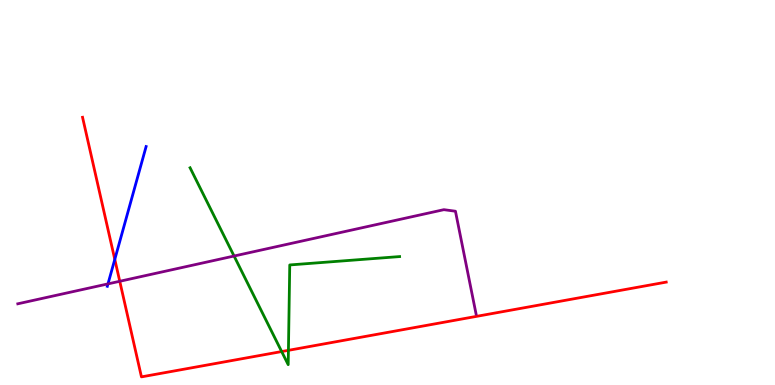[{'lines': ['blue', 'red'], 'intersections': [{'x': 1.48, 'y': 3.26}]}, {'lines': ['green', 'red'], 'intersections': [{'x': 3.63, 'y': 0.869}, {'x': 3.72, 'y': 0.9}]}, {'lines': ['purple', 'red'], 'intersections': [{'x': 1.55, 'y': 2.69}]}, {'lines': ['blue', 'green'], 'intersections': []}, {'lines': ['blue', 'purple'], 'intersections': [{'x': 1.39, 'y': 2.63}]}, {'lines': ['green', 'purple'], 'intersections': [{'x': 3.02, 'y': 3.35}]}]